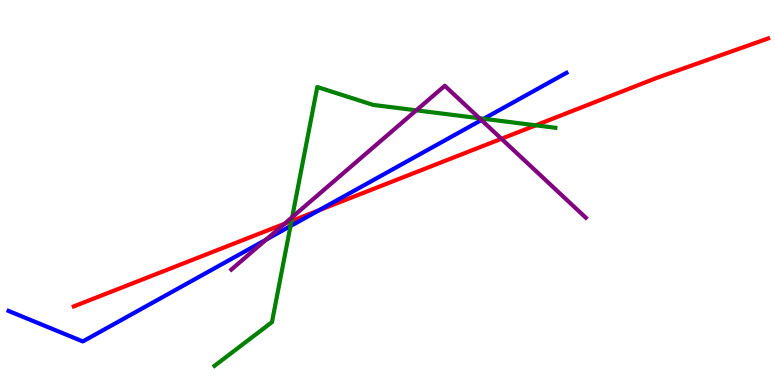[{'lines': ['blue', 'red'], 'intersections': [{'x': 4.12, 'y': 4.54}]}, {'lines': ['green', 'red'], 'intersections': [{'x': 3.76, 'y': 4.26}, {'x': 6.91, 'y': 6.75}]}, {'lines': ['purple', 'red'], 'intersections': [{'x': 3.67, 'y': 4.19}, {'x': 6.47, 'y': 6.4}]}, {'lines': ['blue', 'green'], 'intersections': [{'x': 3.75, 'y': 4.13}, {'x': 6.24, 'y': 6.91}]}, {'lines': ['blue', 'purple'], 'intersections': [{'x': 3.43, 'y': 3.78}, {'x': 6.21, 'y': 6.88}]}, {'lines': ['green', 'purple'], 'intersections': [{'x': 3.77, 'y': 4.36}, {'x': 5.37, 'y': 7.13}, {'x': 6.19, 'y': 6.93}]}]